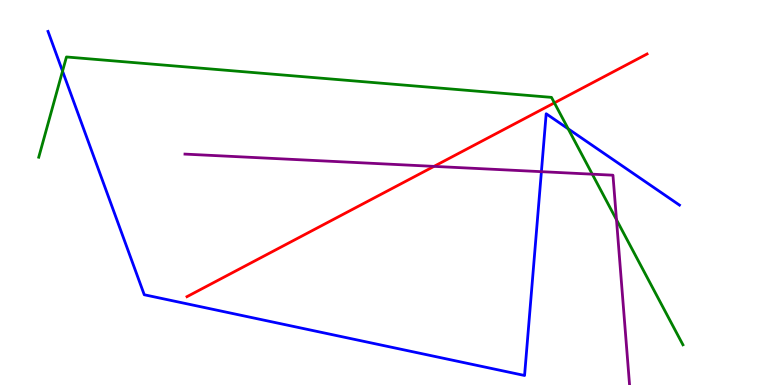[{'lines': ['blue', 'red'], 'intersections': []}, {'lines': ['green', 'red'], 'intersections': [{'x': 7.15, 'y': 7.33}]}, {'lines': ['purple', 'red'], 'intersections': [{'x': 5.6, 'y': 5.68}]}, {'lines': ['blue', 'green'], 'intersections': [{'x': 0.807, 'y': 8.15}, {'x': 7.33, 'y': 6.65}]}, {'lines': ['blue', 'purple'], 'intersections': [{'x': 6.99, 'y': 5.54}]}, {'lines': ['green', 'purple'], 'intersections': [{'x': 7.64, 'y': 5.48}, {'x': 7.95, 'y': 4.29}]}]